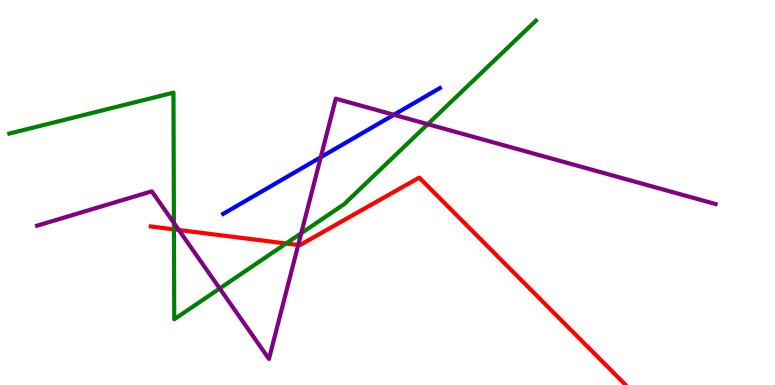[{'lines': ['blue', 'red'], 'intersections': []}, {'lines': ['green', 'red'], 'intersections': [{'x': 2.24, 'y': 4.04}, {'x': 3.69, 'y': 3.68}]}, {'lines': ['purple', 'red'], 'intersections': [{'x': 2.31, 'y': 4.03}, {'x': 3.85, 'y': 3.64}]}, {'lines': ['blue', 'green'], 'intersections': []}, {'lines': ['blue', 'purple'], 'intersections': [{'x': 4.14, 'y': 5.92}, {'x': 5.08, 'y': 7.02}]}, {'lines': ['green', 'purple'], 'intersections': [{'x': 2.24, 'y': 4.21}, {'x': 2.83, 'y': 2.51}, {'x': 3.89, 'y': 3.94}, {'x': 5.52, 'y': 6.77}]}]